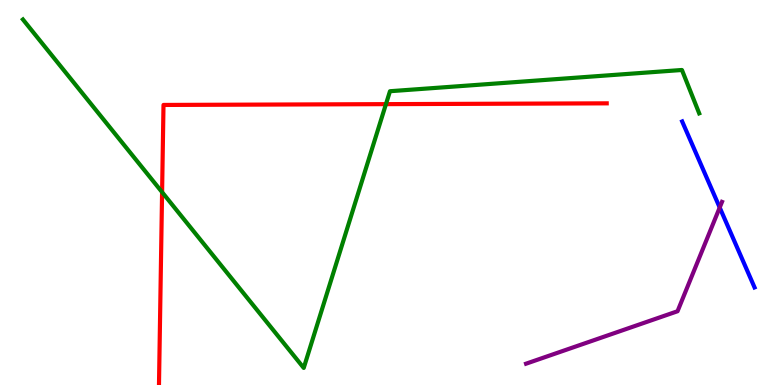[{'lines': ['blue', 'red'], 'intersections': []}, {'lines': ['green', 'red'], 'intersections': [{'x': 2.09, 'y': 5.01}, {'x': 4.98, 'y': 7.3}]}, {'lines': ['purple', 'red'], 'intersections': []}, {'lines': ['blue', 'green'], 'intersections': []}, {'lines': ['blue', 'purple'], 'intersections': [{'x': 9.29, 'y': 4.61}]}, {'lines': ['green', 'purple'], 'intersections': []}]